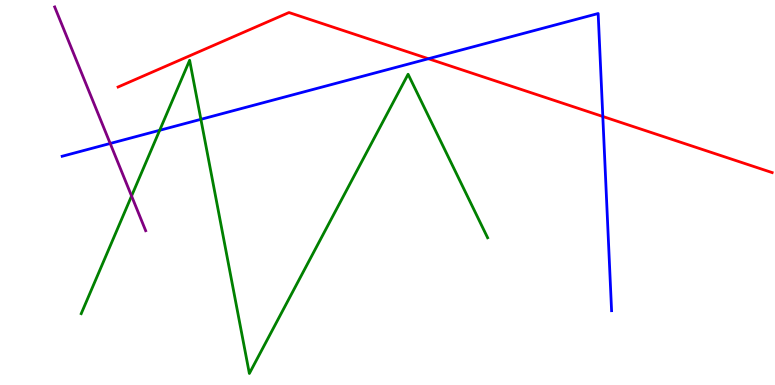[{'lines': ['blue', 'red'], 'intersections': [{'x': 5.53, 'y': 8.47}, {'x': 7.78, 'y': 6.97}]}, {'lines': ['green', 'red'], 'intersections': []}, {'lines': ['purple', 'red'], 'intersections': []}, {'lines': ['blue', 'green'], 'intersections': [{'x': 2.06, 'y': 6.62}, {'x': 2.59, 'y': 6.9}]}, {'lines': ['blue', 'purple'], 'intersections': [{'x': 1.42, 'y': 6.27}]}, {'lines': ['green', 'purple'], 'intersections': [{'x': 1.7, 'y': 4.91}]}]